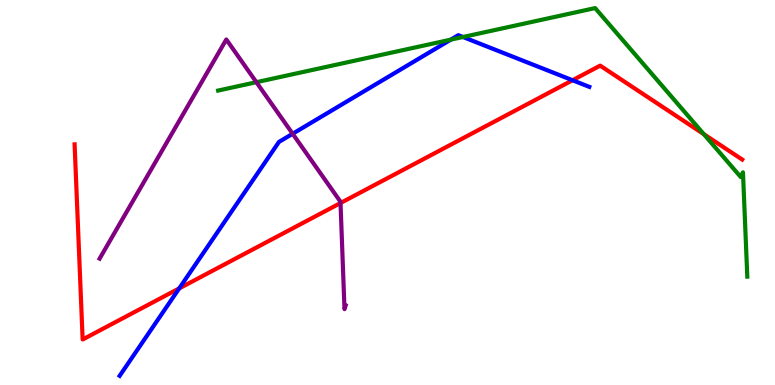[{'lines': ['blue', 'red'], 'intersections': [{'x': 2.31, 'y': 2.51}, {'x': 7.39, 'y': 7.92}]}, {'lines': ['green', 'red'], 'intersections': [{'x': 9.08, 'y': 6.52}]}, {'lines': ['purple', 'red'], 'intersections': [{'x': 4.39, 'y': 4.73}]}, {'lines': ['blue', 'green'], 'intersections': [{'x': 5.82, 'y': 8.97}, {'x': 5.97, 'y': 9.04}]}, {'lines': ['blue', 'purple'], 'intersections': [{'x': 3.78, 'y': 6.53}]}, {'lines': ['green', 'purple'], 'intersections': [{'x': 3.31, 'y': 7.87}]}]